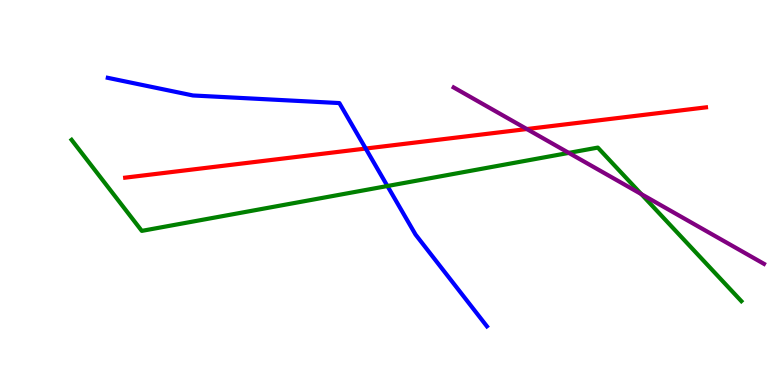[{'lines': ['blue', 'red'], 'intersections': [{'x': 4.72, 'y': 6.14}]}, {'lines': ['green', 'red'], 'intersections': []}, {'lines': ['purple', 'red'], 'intersections': [{'x': 6.8, 'y': 6.65}]}, {'lines': ['blue', 'green'], 'intersections': [{'x': 5.0, 'y': 5.17}]}, {'lines': ['blue', 'purple'], 'intersections': []}, {'lines': ['green', 'purple'], 'intersections': [{'x': 7.34, 'y': 6.03}, {'x': 8.27, 'y': 4.96}]}]